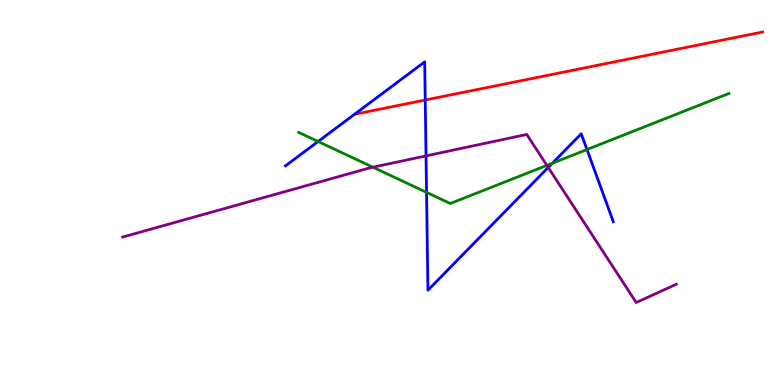[{'lines': ['blue', 'red'], 'intersections': [{'x': 5.49, 'y': 7.4}]}, {'lines': ['green', 'red'], 'intersections': []}, {'lines': ['purple', 'red'], 'intersections': []}, {'lines': ['blue', 'green'], 'intersections': [{'x': 4.1, 'y': 6.32}, {'x': 5.5, 'y': 5.0}, {'x': 7.13, 'y': 5.76}, {'x': 7.57, 'y': 6.12}]}, {'lines': ['blue', 'purple'], 'intersections': [{'x': 5.5, 'y': 5.95}, {'x': 7.07, 'y': 5.65}]}, {'lines': ['green', 'purple'], 'intersections': [{'x': 4.81, 'y': 5.66}, {'x': 7.06, 'y': 5.7}]}]